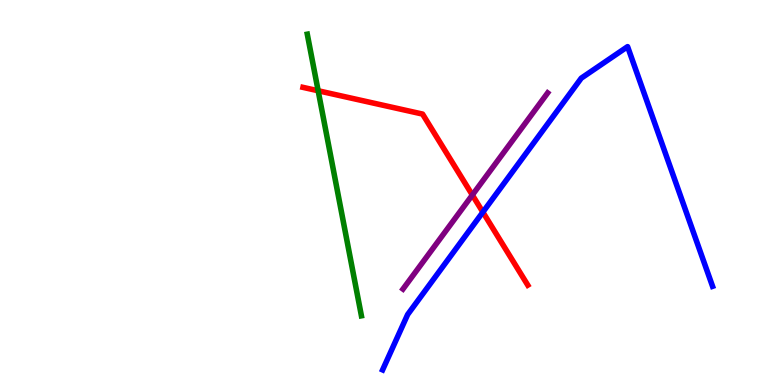[{'lines': ['blue', 'red'], 'intersections': [{'x': 6.23, 'y': 4.49}]}, {'lines': ['green', 'red'], 'intersections': [{'x': 4.11, 'y': 7.64}]}, {'lines': ['purple', 'red'], 'intersections': [{'x': 6.09, 'y': 4.93}]}, {'lines': ['blue', 'green'], 'intersections': []}, {'lines': ['blue', 'purple'], 'intersections': []}, {'lines': ['green', 'purple'], 'intersections': []}]